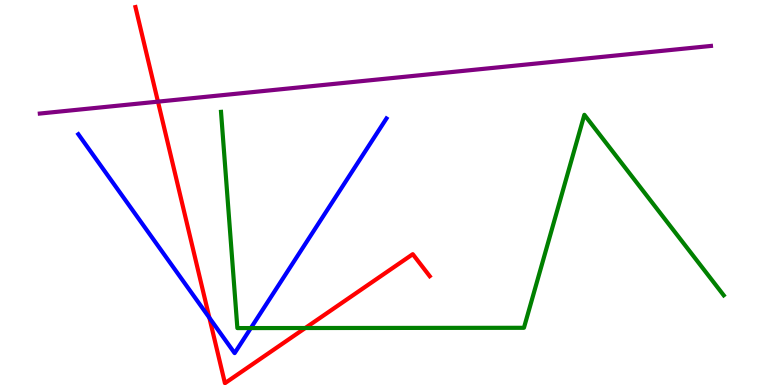[{'lines': ['blue', 'red'], 'intersections': [{'x': 2.7, 'y': 1.75}]}, {'lines': ['green', 'red'], 'intersections': [{'x': 3.94, 'y': 1.48}]}, {'lines': ['purple', 'red'], 'intersections': [{'x': 2.04, 'y': 7.36}]}, {'lines': ['blue', 'green'], 'intersections': [{'x': 3.24, 'y': 1.48}]}, {'lines': ['blue', 'purple'], 'intersections': []}, {'lines': ['green', 'purple'], 'intersections': []}]